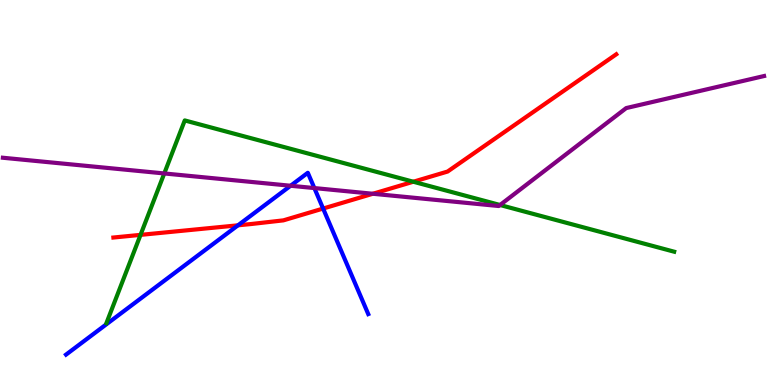[{'lines': ['blue', 'red'], 'intersections': [{'x': 3.07, 'y': 4.15}, {'x': 4.17, 'y': 4.58}]}, {'lines': ['green', 'red'], 'intersections': [{'x': 1.81, 'y': 3.9}, {'x': 5.33, 'y': 5.28}]}, {'lines': ['purple', 'red'], 'intersections': [{'x': 4.81, 'y': 4.97}]}, {'lines': ['blue', 'green'], 'intersections': []}, {'lines': ['blue', 'purple'], 'intersections': [{'x': 3.75, 'y': 5.18}, {'x': 4.06, 'y': 5.12}]}, {'lines': ['green', 'purple'], 'intersections': [{'x': 2.12, 'y': 5.49}, {'x': 6.45, 'y': 4.68}]}]